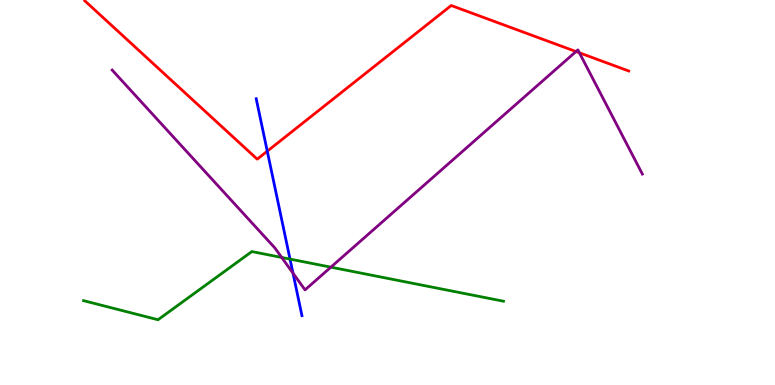[{'lines': ['blue', 'red'], 'intersections': [{'x': 3.45, 'y': 6.07}]}, {'lines': ['green', 'red'], 'intersections': []}, {'lines': ['purple', 'red'], 'intersections': [{'x': 7.43, 'y': 8.66}, {'x': 7.48, 'y': 8.63}]}, {'lines': ['blue', 'green'], 'intersections': [{'x': 3.74, 'y': 3.27}]}, {'lines': ['blue', 'purple'], 'intersections': [{'x': 3.78, 'y': 2.91}]}, {'lines': ['green', 'purple'], 'intersections': [{'x': 3.64, 'y': 3.31}, {'x': 4.27, 'y': 3.06}]}]